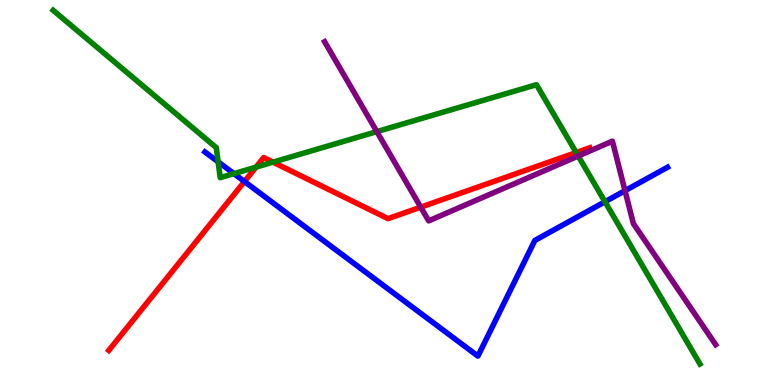[{'lines': ['blue', 'red'], 'intersections': [{'x': 3.15, 'y': 5.29}]}, {'lines': ['green', 'red'], 'intersections': [{'x': 3.3, 'y': 5.66}, {'x': 3.52, 'y': 5.79}, {'x': 7.43, 'y': 6.04}]}, {'lines': ['purple', 'red'], 'intersections': [{'x': 5.43, 'y': 4.62}]}, {'lines': ['blue', 'green'], 'intersections': [{'x': 2.81, 'y': 5.8}, {'x': 3.02, 'y': 5.49}, {'x': 7.81, 'y': 4.76}]}, {'lines': ['blue', 'purple'], 'intersections': [{'x': 8.06, 'y': 5.05}]}, {'lines': ['green', 'purple'], 'intersections': [{'x': 4.86, 'y': 6.58}, {'x': 7.46, 'y': 5.95}]}]